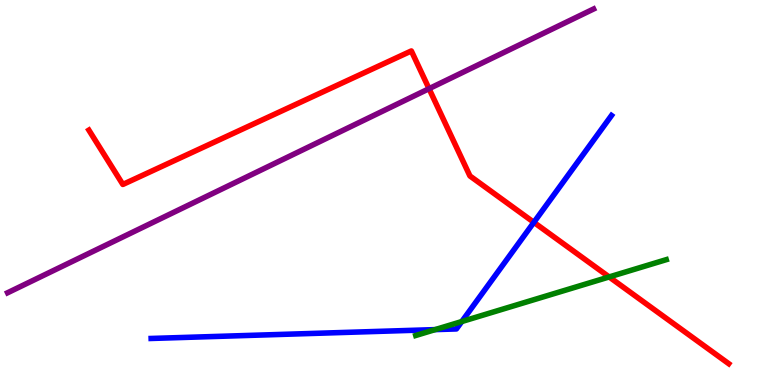[{'lines': ['blue', 'red'], 'intersections': [{'x': 6.89, 'y': 4.22}]}, {'lines': ['green', 'red'], 'intersections': [{'x': 7.86, 'y': 2.81}]}, {'lines': ['purple', 'red'], 'intersections': [{'x': 5.54, 'y': 7.7}]}, {'lines': ['blue', 'green'], 'intersections': [{'x': 5.61, 'y': 1.44}, {'x': 5.96, 'y': 1.65}]}, {'lines': ['blue', 'purple'], 'intersections': []}, {'lines': ['green', 'purple'], 'intersections': []}]